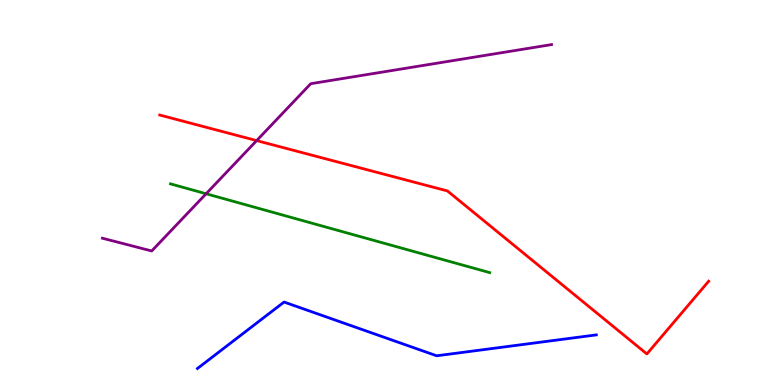[{'lines': ['blue', 'red'], 'intersections': []}, {'lines': ['green', 'red'], 'intersections': []}, {'lines': ['purple', 'red'], 'intersections': [{'x': 3.31, 'y': 6.35}]}, {'lines': ['blue', 'green'], 'intersections': []}, {'lines': ['blue', 'purple'], 'intersections': []}, {'lines': ['green', 'purple'], 'intersections': [{'x': 2.66, 'y': 4.97}]}]